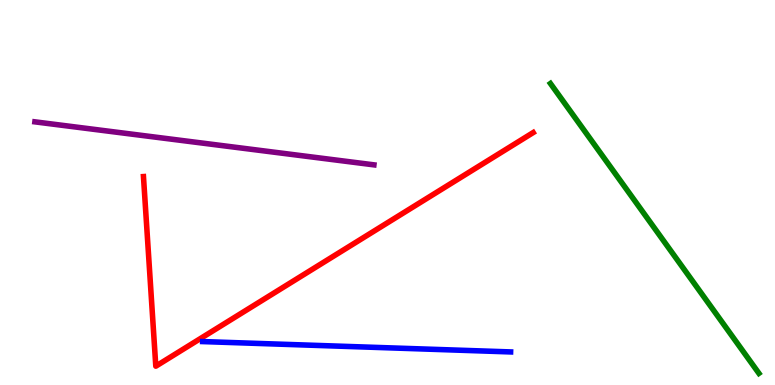[{'lines': ['blue', 'red'], 'intersections': []}, {'lines': ['green', 'red'], 'intersections': []}, {'lines': ['purple', 'red'], 'intersections': []}, {'lines': ['blue', 'green'], 'intersections': []}, {'lines': ['blue', 'purple'], 'intersections': []}, {'lines': ['green', 'purple'], 'intersections': []}]